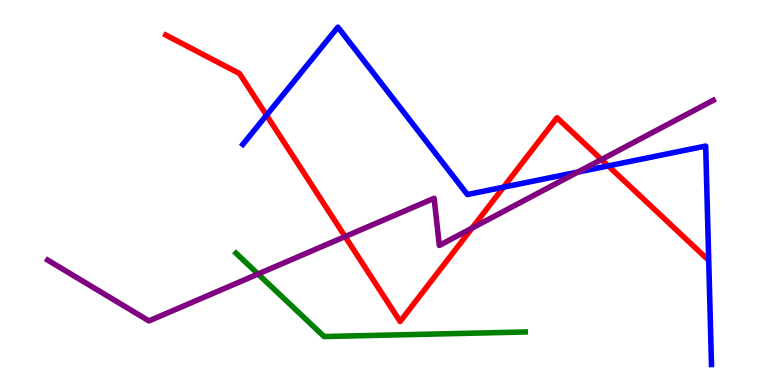[{'lines': ['blue', 'red'], 'intersections': [{'x': 3.44, 'y': 7.01}, {'x': 6.5, 'y': 5.14}, {'x': 7.85, 'y': 5.69}]}, {'lines': ['green', 'red'], 'intersections': []}, {'lines': ['purple', 'red'], 'intersections': [{'x': 4.45, 'y': 3.86}, {'x': 6.09, 'y': 4.08}, {'x': 7.76, 'y': 5.86}]}, {'lines': ['blue', 'green'], 'intersections': []}, {'lines': ['blue', 'purple'], 'intersections': [{'x': 7.46, 'y': 5.53}]}, {'lines': ['green', 'purple'], 'intersections': [{'x': 3.33, 'y': 2.88}]}]